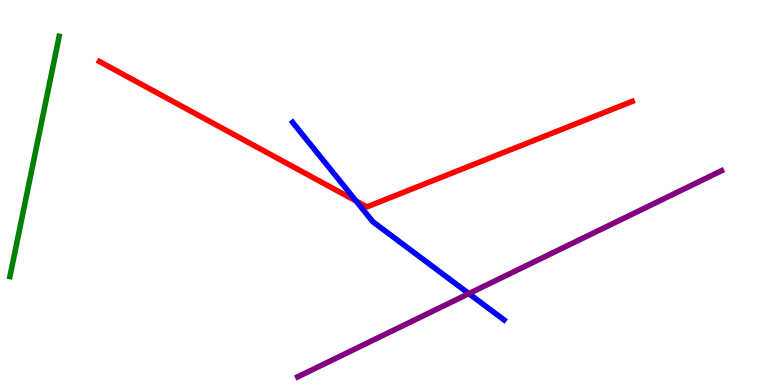[{'lines': ['blue', 'red'], 'intersections': [{'x': 4.59, 'y': 4.78}]}, {'lines': ['green', 'red'], 'intersections': []}, {'lines': ['purple', 'red'], 'intersections': []}, {'lines': ['blue', 'green'], 'intersections': []}, {'lines': ['blue', 'purple'], 'intersections': [{'x': 6.05, 'y': 2.37}]}, {'lines': ['green', 'purple'], 'intersections': []}]